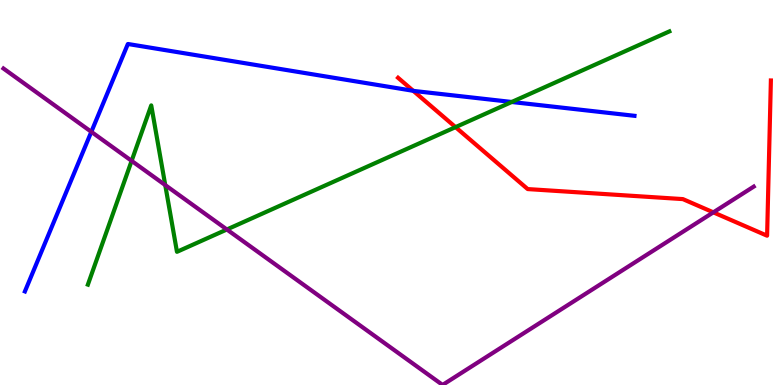[{'lines': ['blue', 'red'], 'intersections': [{'x': 5.33, 'y': 7.64}]}, {'lines': ['green', 'red'], 'intersections': [{'x': 5.88, 'y': 6.7}]}, {'lines': ['purple', 'red'], 'intersections': [{'x': 9.2, 'y': 4.48}]}, {'lines': ['blue', 'green'], 'intersections': [{'x': 6.6, 'y': 7.35}]}, {'lines': ['blue', 'purple'], 'intersections': [{'x': 1.18, 'y': 6.58}]}, {'lines': ['green', 'purple'], 'intersections': [{'x': 1.7, 'y': 5.82}, {'x': 2.13, 'y': 5.19}, {'x': 2.93, 'y': 4.04}]}]